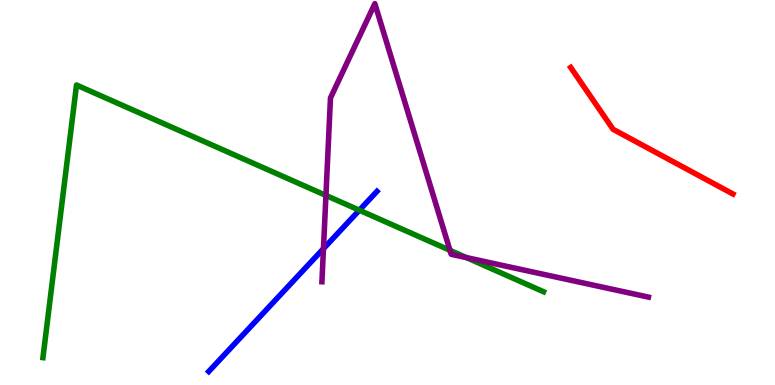[{'lines': ['blue', 'red'], 'intersections': []}, {'lines': ['green', 'red'], 'intersections': []}, {'lines': ['purple', 'red'], 'intersections': []}, {'lines': ['blue', 'green'], 'intersections': [{'x': 4.64, 'y': 4.54}]}, {'lines': ['blue', 'purple'], 'intersections': [{'x': 4.17, 'y': 3.54}]}, {'lines': ['green', 'purple'], 'intersections': [{'x': 4.21, 'y': 4.92}, {'x': 5.81, 'y': 3.5}, {'x': 6.02, 'y': 3.31}]}]